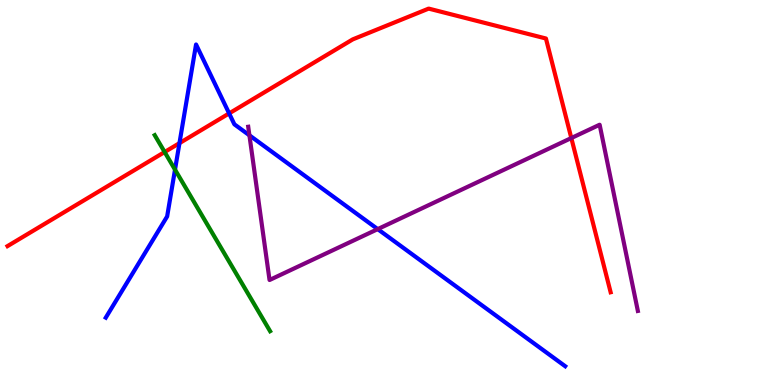[{'lines': ['blue', 'red'], 'intersections': [{'x': 2.32, 'y': 6.28}, {'x': 2.96, 'y': 7.05}]}, {'lines': ['green', 'red'], 'intersections': [{'x': 2.12, 'y': 6.05}]}, {'lines': ['purple', 'red'], 'intersections': [{'x': 7.37, 'y': 6.41}]}, {'lines': ['blue', 'green'], 'intersections': [{'x': 2.26, 'y': 5.59}]}, {'lines': ['blue', 'purple'], 'intersections': [{'x': 3.22, 'y': 6.49}, {'x': 4.87, 'y': 4.05}]}, {'lines': ['green', 'purple'], 'intersections': []}]